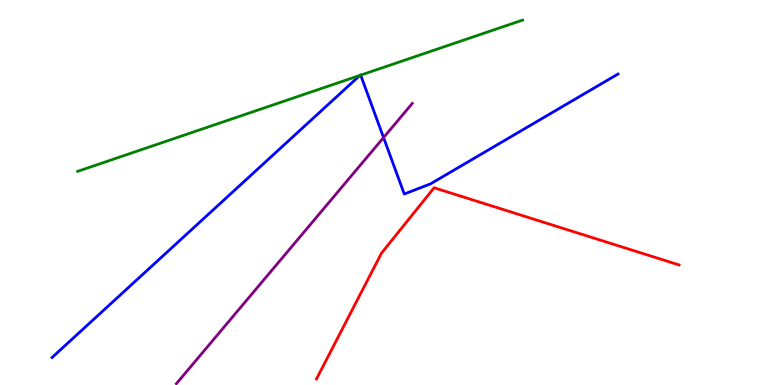[{'lines': ['blue', 'red'], 'intersections': []}, {'lines': ['green', 'red'], 'intersections': []}, {'lines': ['purple', 'red'], 'intersections': []}, {'lines': ['blue', 'green'], 'intersections': [{'x': 4.64, 'y': 8.04}, {'x': 4.65, 'y': 8.05}]}, {'lines': ['blue', 'purple'], 'intersections': [{'x': 4.95, 'y': 6.43}]}, {'lines': ['green', 'purple'], 'intersections': []}]